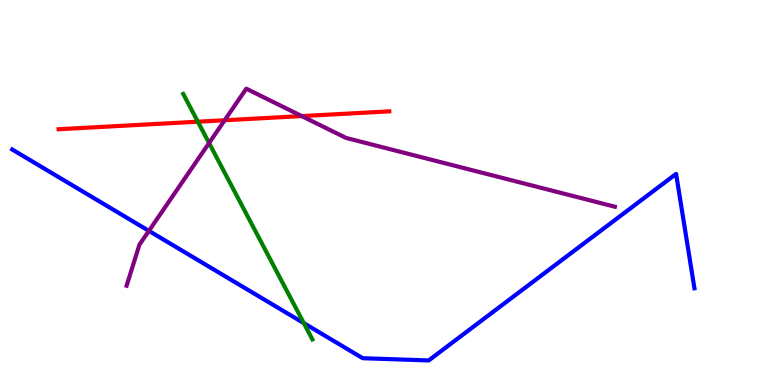[{'lines': ['blue', 'red'], 'intersections': []}, {'lines': ['green', 'red'], 'intersections': [{'x': 2.55, 'y': 6.84}]}, {'lines': ['purple', 'red'], 'intersections': [{'x': 2.9, 'y': 6.88}, {'x': 3.89, 'y': 6.98}]}, {'lines': ['blue', 'green'], 'intersections': [{'x': 3.92, 'y': 1.61}]}, {'lines': ['blue', 'purple'], 'intersections': [{'x': 1.92, 'y': 4.0}]}, {'lines': ['green', 'purple'], 'intersections': [{'x': 2.7, 'y': 6.28}]}]